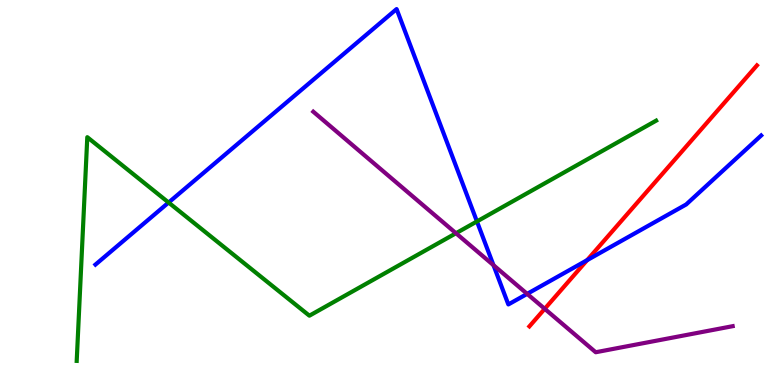[{'lines': ['blue', 'red'], 'intersections': [{'x': 7.58, 'y': 3.24}]}, {'lines': ['green', 'red'], 'intersections': []}, {'lines': ['purple', 'red'], 'intersections': [{'x': 7.03, 'y': 1.98}]}, {'lines': ['blue', 'green'], 'intersections': [{'x': 2.18, 'y': 4.74}, {'x': 6.15, 'y': 4.25}]}, {'lines': ['blue', 'purple'], 'intersections': [{'x': 6.37, 'y': 3.11}, {'x': 6.8, 'y': 2.37}]}, {'lines': ['green', 'purple'], 'intersections': [{'x': 5.88, 'y': 3.94}]}]